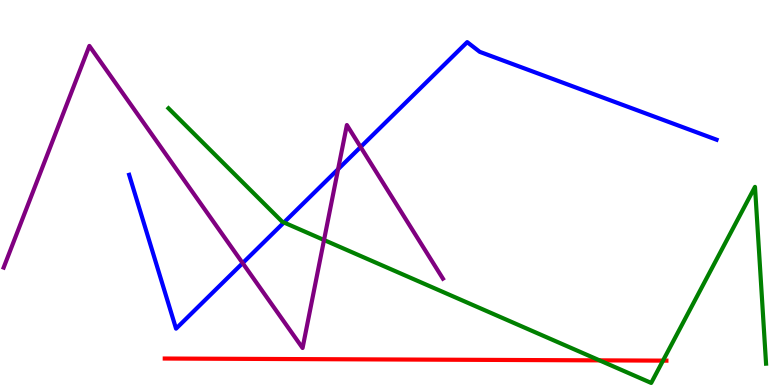[{'lines': ['blue', 'red'], 'intersections': []}, {'lines': ['green', 'red'], 'intersections': [{'x': 7.74, 'y': 0.64}, {'x': 8.55, 'y': 0.633}]}, {'lines': ['purple', 'red'], 'intersections': []}, {'lines': ['blue', 'green'], 'intersections': [{'x': 3.66, 'y': 4.22}]}, {'lines': ['blue', 'purple'], 'intersections': [{'x': 3.13, 'y': 3.17}, {'x': 4.36, 'y': 5.61}, {'x': 4.65, 'y': 6.18}]}, {'lines': ['green', 'purple'], 'intersections': [{'x': 4.18, 'y': 3.77}]}]